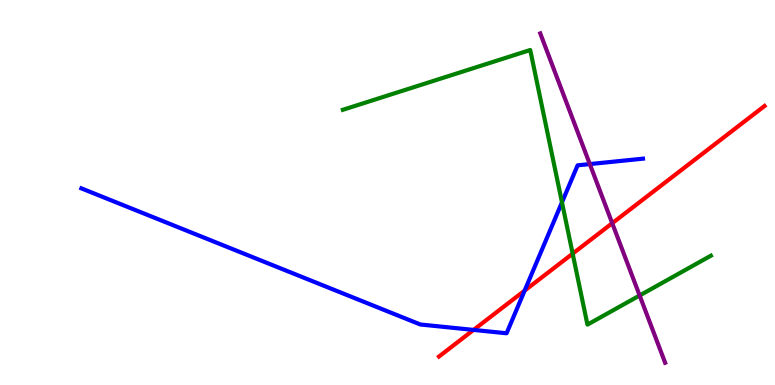[{'lines': ['blue', 'red'], 'intersections': [{'x': 6.11, 'y': 1.43}, {'x': 6.77, 'y': 2.45}]}, {'lines': ['green', 'red'], 'intersections': [{'x': 7.39, 'y': 3.41}]}, {'lines': ['purple', 'red'], 'intersections': [{'x': 7.9, 'y': 4.2}]}, {'lines': ['blue', 'green'], 'intersections': [{'x': 7.25, 'y': 4.74}]}, {'lines': ['blue', 'purple'], 'intersections': [{'x': 7.61, 'y': 5.74}]}, {'lines': ['green', 'purple'], 'intersections': [{'x': 8.25, 'y': 2.33}]}]